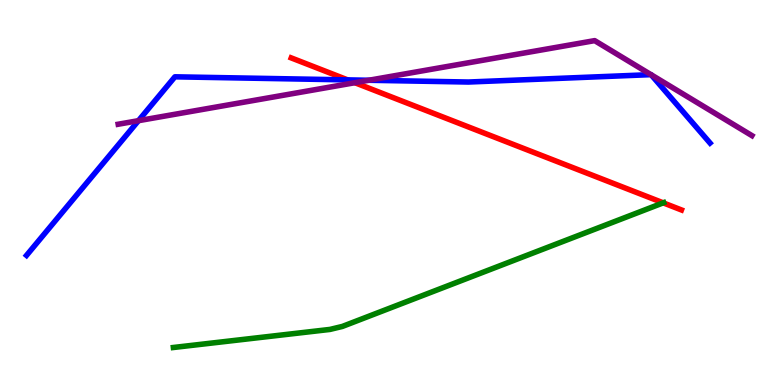[{'lines': ['blue', 'red'], 'intersections': [{'x': 4.49, 'y': 7.92}]}, {'lines': ['green', 'red'], 'intersections': [{'x': 8.56, 'y': 4.73}]}, {'lines': ['purple', 'red'], 'intersections': [{'x': 4.58, 'y': 7.85}]}, {'lines': ['blue', 'green'], 'intersections': []}, {'lines': ['blue', 'purple'], 'intersections': [{'x': 1.79, 'y': 6.87}, {'x': 4.76, 'y': 7.92}, {'x': 8.4, 'y': 8.06}, {'x': 8.4, 'y': 8.06}]}, {'lines': ['green', 'purple'], 'intersections': []}]